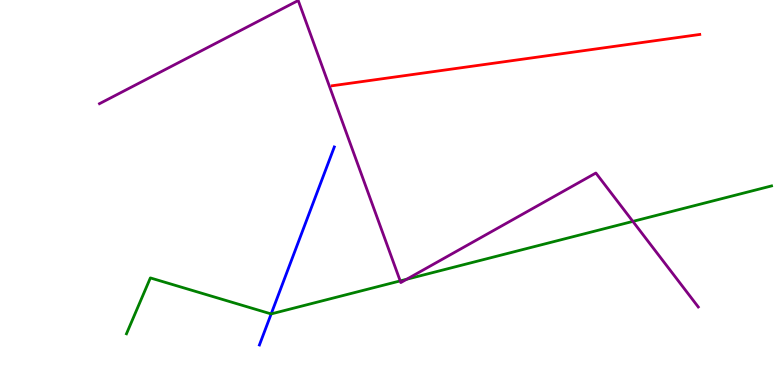[{'lines': ['blue', 'red'], 'intersections': []}, {'lines': ['green', 'red'], 'intersections': []}, {'lines': ['purple', 'red'], 'intersections': []}, {'lines': ['blue', 'green'], 'intersections': [{'x': 3.5, 'y': 1.85}]}, {'lines': ['blue', 'purple'], 'intersections': []}, {'lines': ['green', 'purple'], 'intersections': [{'x': 5.16, 'y': 2.7}, {'x': 5.25, 'y': 2.75}, {'x': 8.17, 'y': 4.25}]}]